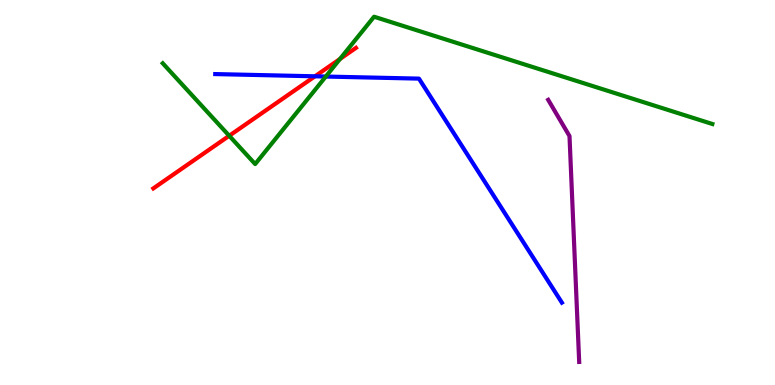[{'lines': ['blue', 'red'], 'intersections': [{'x': 4.06, 'y': 8.02}]}, {'lines': ['green', 'red'], 'intersections': [{'x': 2.96, 'y': 6.47}, {'x': 4.39, 'y': 8.47}]}, {'lines': ['purple', 'red'], 'intersections': []}, {'lines': ['blue', 'green'], 'intersections': [{'x': 4.2, 'y': 8.01}]}, {'lines': ['blue', 'purple'], 'intersections': []}, {'lines': ['green', 'purple'], 'intersections': []}]